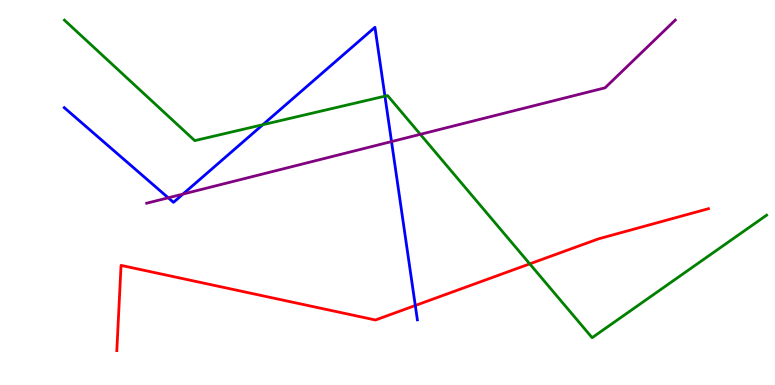[{'lines': ['blue', 'red'], 'intersections': [{'x': 5.36, 'y': 2.06}]}, {'lines': ['green', 'red'], 'intersections': [{'x': 6.84, 'y': 3.15}]}, {'lines': ['purple', 'red'], 'intersections': []}, {'lines': ['blue', 'green'], 'intersections': [{'x': 3.39, 'y': 6.76}, {'x': 4.97, 'y': 7.5}]}, {'lines': ['blue', 'purple'], 'intersections': [{'x': 2.17, 'y': 4.86}, {'x': 2.36, 'y': 4.96}, {'x': 5.05, 'y': 6.32}]}, {'lines': ['green', 'purple'], 'intersections': [{'x': 5.42, 'y': 6.51}]}]